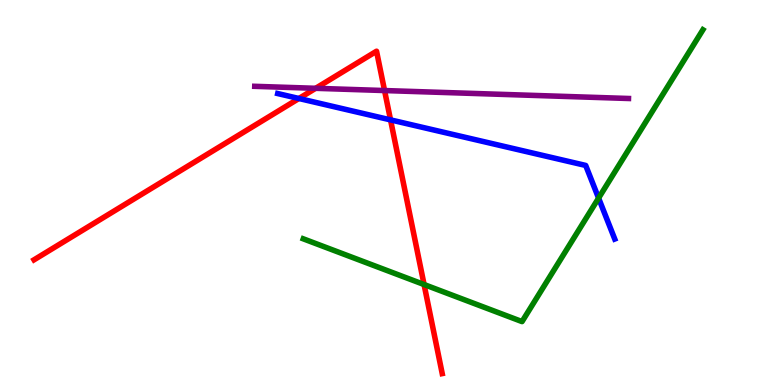[{'lines': ['blue', 'red'], 'intersections': [{'x': 3.86, 'y': 7.44}, {'x': 5.04, 'y': 6.89}]}, {'lines': ['green', 'red'], 'intersections': [{'x': 5.47, 'y': 2.61}]}, {'lines': ['purple', 'red'], 'intersections': [{'x': 4.07, 'y': 7.71}, {'x': 4.96, 'y': 7.65}]}, {'lines': ['blue', 'green'], 'intersections': [{'x': 7.72, 'y': 4.85}]}, {'lines': ['blue', 'purple'], 'intersections': []}, {'lines': ['green', 'purple'], 'intersections': []}]